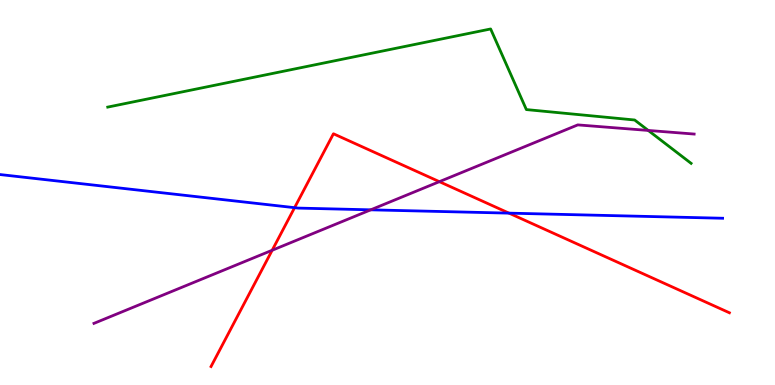[{'lines': ['blue', 'red'], 'intersections': [{'x': 3.8, 'y': 4.61}, {'x': 6.57, 'y': 4.46}]}, {'lines': ['green', 'red'], 'intersections': []}, {'lines': ['purple', 'red'], 'intersections': [{'x': 3.51, 'y': 3.5}, {'x': 5.67, 'y': 5.28}]}, {'lines': ['blue', 'green'], 'intersections': []}, {'lines': ['blue', 'purple'], 'intersections': [{'x': 4.78, 'y': 4.55}]}, {'lines': ['green', 'purple'], 'intersections': [{'x': 8.36, 'y': 6.61}]}]